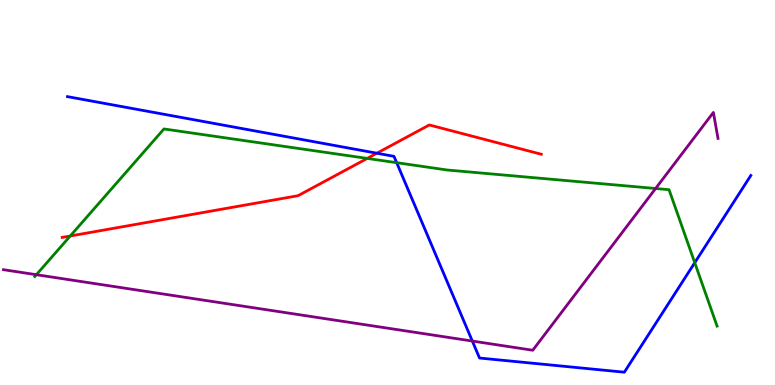[{'lines': ['blue', 'red'], 'intersections': [{'x': 4.86, 'y': 6.02}]}, {'lines': ['green', 'red'], 'intersections': [{'x': 0.907, 'y': 3.87}, {'x': 4.74, 'y': 5.89}]}, {'lines': ['purple', 'red'], 'intersections': []}, {'lines': ['blue', 'green'], 'intersections': [{'x': 5.12, 'y': 5.77}, {'x': 8.96, 'y': 3.18}]}, {'lines': ['blue', 'purple'], 'intersections': [{'x': 6.09, 'y': 1.14}]}, {'lines': ['green', 'purple'], 'intersections': [{'x': 0.469, 'y': 2.86}, {'x': 8.46, 'y': 5.1}]}]